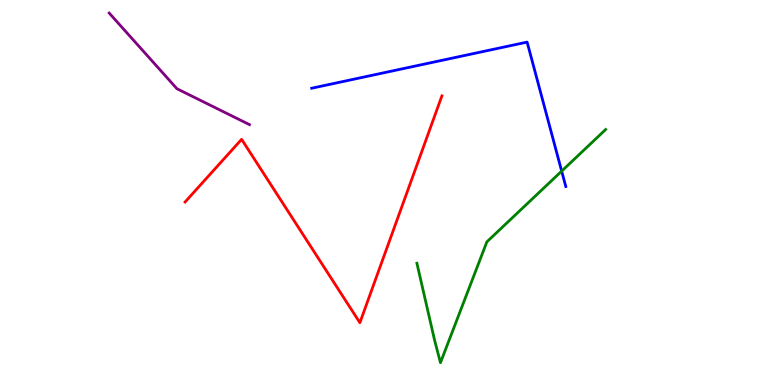[{'lines': ['blue', 'red'], 'intersections': []}, {'lines': ['green', 'red'], 'intersections': []}, {'lines': ['purple', 'red'], 'intersections': []}, {'lines': ['blue', 'green'], 'intersections': [{'x': 7.25, 'y': 5.56}]}, {'lines': ['blue', 'purple'], 'intersections': []}, {'lines': ['green', 'purple'], 'intersections': []}]